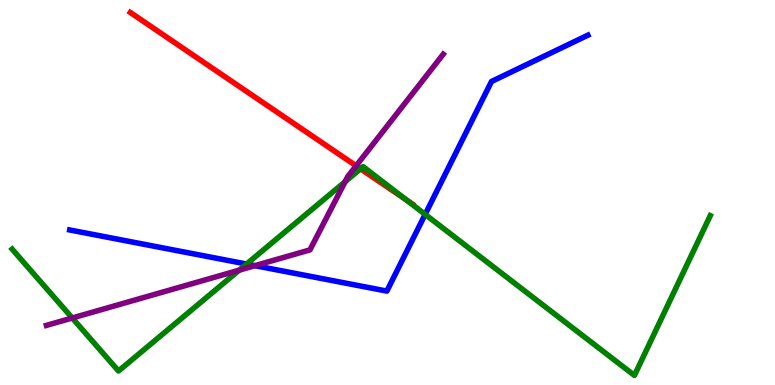[{'lines': ['blue', 'red'], 'intersections': []}, {'lines': ['green', 'red'], 'intersections': [{'x': 4.65, 'y': 5.61}, {'x': 5.24, 'y': 4.81}]}, {'lines': ['purple', 'red'], 'intersections': [{'x': 4.6, 'y': 5.69}]}, {'lines': ['blue', 'green'], 'intersections': [{'x': 3.18, 'y': 3.14}, {'x': 5.49, 'y': 4.43}]}, {'lines': ['blue', 'purple'], 'intersections': [{'x': 3.29, 'y': 3.1}]}, {'lines': ['green', 'purple'], 'intersections': [{'x': 0.932, 'y': 1.74}, {'x': 3.09, 'y': 2.98}, {'x': 4.45, 'y': 5.28}]}]